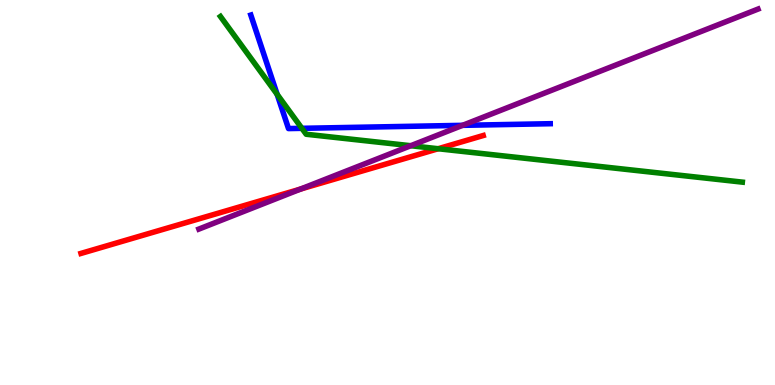[{'lines': ['blue', 'red'], 'intersections': []}, {'lines': ['green', 'red'], 'intersections': [{'x': 5.65, 'y': 6.14}]}, {'lines': ['purple', 'red'], 'intersections': [{'x': 3.88, 'y': 5.09}]}, {'lines': ['blue', 'green'], 'intersections': [{'x': 3.58, 'y': 7.55}, {'x': 3.9, 'y': 6.67}]}, {'lines': ['blue', 'purple'], 'intersections': [{'x': 5.97, 'y': 6.74}]}, {'lines': ['green', 'purple'], 'intersections': [{'x': 5.3, 'y': 6.21}]}]